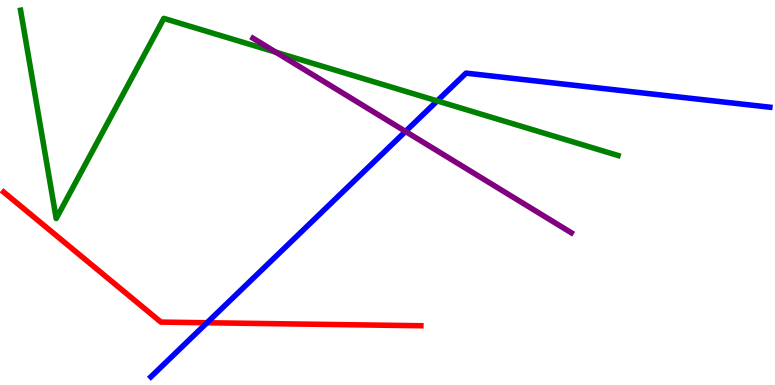[{'lines': ['blue', 'red'], 'intersections': [{'x': 2.67, 'y': 1.62}]}, {'lines': ['green', 'red'], 'intersections': []}, {'lines': ['purple', 'red'], 'intersections': []}, {'lines': ['blue', 'green'], 'intersections': [{'x': 5.64, 'y': 7.38}]}, {'lines': ['blue', 'purple'], 'intersections': [{'x': 5.23, 'y': 6.59}]}, {'lines': ['green', 'purple'], 'intersections': [{'x': 3.56, 'y': 8.64}]}]